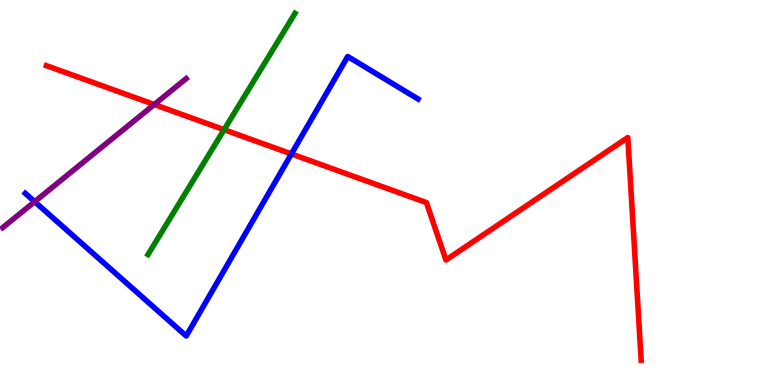[{'lines': ['blue', 'red'], 'intersections': [{'x': 3.76, 'y': 6.0}]}, {'lines': ['green', 'red'], 'intersections': [{'x': 2.89, 'y': 6.63}]}, {'lines': ['purple', 'red'], 'intersections': [{'x': 1.99, 'y': 7.29}]}, {'lines': ['blue', 'green'], 'intersections': []}, {'lines': ['blue', 'purple'], 'intersections': [{'x': 0.447, 'y': 4.76}]}, {'lines': ['green', 'purple'], 'intersections': []}]